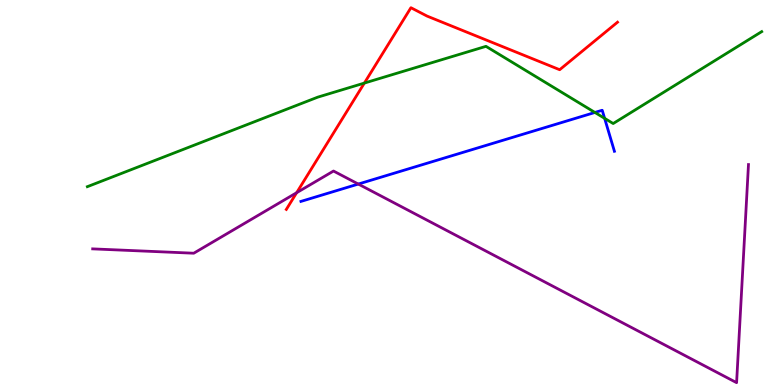[{'lines': ['blue', 'red'], 'intersections': []}, {'lines': ['green', 'red'], 'intersections': [{'x': 4.7, 'y': 7.84}]}, {'lines': ['purple', 'red'], 'intersections': [{'x': 3.83, 'y': 4.99}]}, {'lines': ['blue', 'green'], 'intersections': [{'x': 7.68, 'y': 7.08}, {'x': 7.8, 'y': 6.93}]}, {'lines': ['blue', 'purple'], 'intersections': [{'x': 4.62, 'y': 5.22}]}, {'lines': ['green', 'purple'], 'intersections': []}]